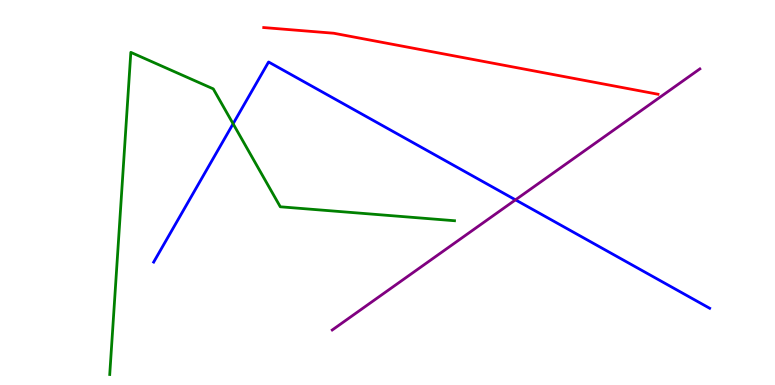[{'lines': ['blue', 'red'], 'intersections': []}, {'lines': ['green', 'red'], 'intersections': []}, {'lines': ['purple', 'red'], 'intersections': []}, {'lines': ['blue', 'green'], 'intersections': [{'x': 3.01, 'y': 6.79}]}, {'lines': ['blue', 'purple'], 'intersections': [{'x': 6.65, 'y': 4.81}]}, {'lines': ['green', 'purple'], 'intersections': []}]